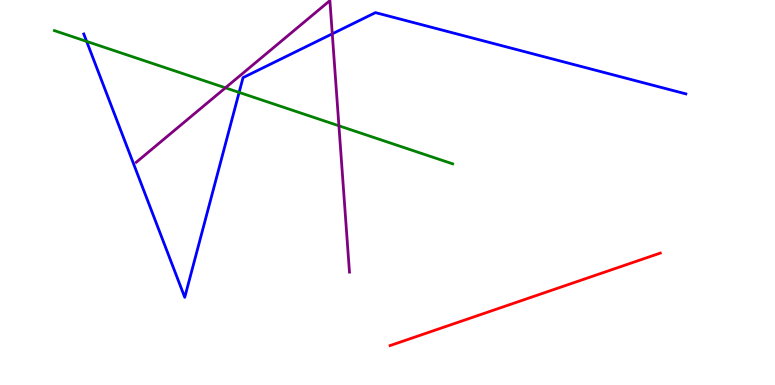[{'lines': ['blue', 'red'], 'intersections': []}, {'lines': ['green', 'red'], 'intersections': []}, {'lines': ['purple', 'red'], 'intersections': []}, {'lines': ['blue', 'green'], 'intersections': [{'x': 1.12, 'y': 8.92}, {'x': 3.09, 'y': 7.6}]}, {'lines': ['blue', 'purple'], 'intersections': [{'x': 4.29, 'y': 9.12}]}, {'lines': ['green', 'purple'], 'intersections': [{'x': 2.91, 'y': 7.72}, {'x': 4.37, 'y': 6.73}]}]